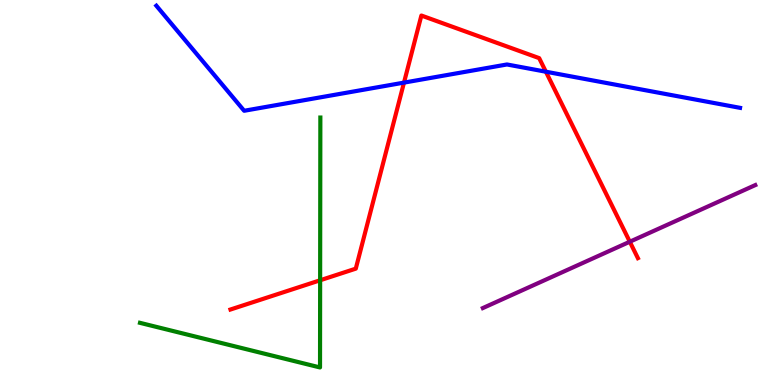[{'lines': ['blue', 'red'], 'intersections': [{'x': 5.21, 'y': 7.85}, {'x': 7.04, 'y': 8.14}]}, {'lines': ['green', 'red'], 'intersections': [{'x': 4.13, 'y': 2.72}]}, {'lines': ['purple', 'red'], 'intersections': [{'x': 8.13, 'y': 3.72}]}, {'lines': ['blue', 'green'], 'intersections': []}, {'lines': ['blue', 'purple'], 'intersections': []}, {'lines': ['green', 'purple'], 'intersections': []}]